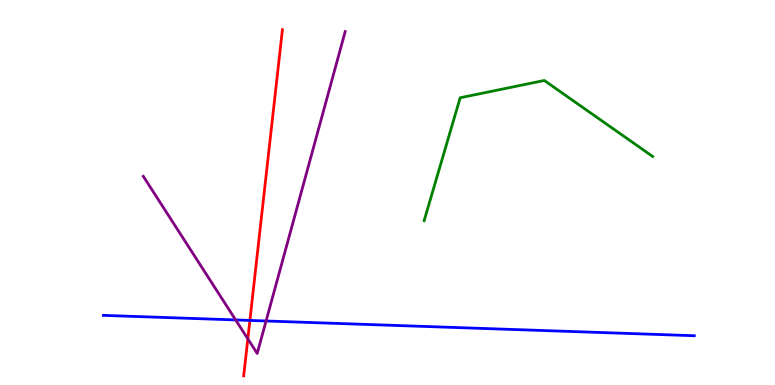[{'lines': ['blue', 'red'], 'intersections': [{'x': 3.22, 'y': 1.68}]}, {'lines': ['green', 'red'], 'intersections': []}, {'lines': ['purple', 'red'], 'intersections': [{'x': 3.2, 'y': 1.2}]}, {'lines': ['blue', 'green'], 'intersections': []}, {'lines': ['blue', 'purple'], 'intersections': [{'x': 3.04, 'y': 1.69}, {'x': 3.43, 'y': 1.66}]}, {'lines': ['green', 'purple'], 'intersections': []}]